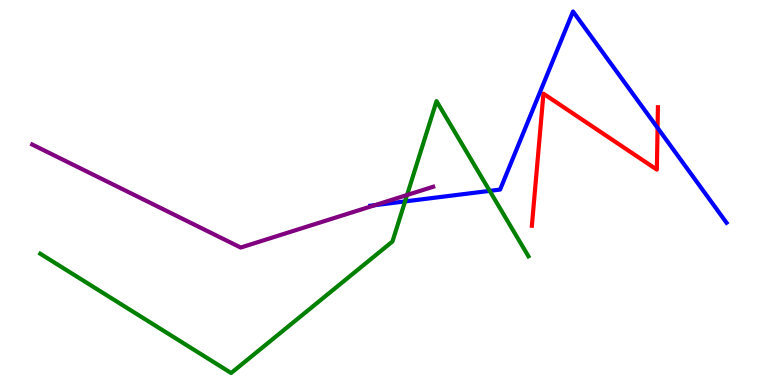[{'lines': ['blue', 'red'], 'intersections': [{'x': 8.48, 'y': 6.68}]}, {'lines': ['green', 'red'], 'intersections': []}, {'lines': ['purple', 'red'], 'intersections': []}, {'lines': ['blue', 'green'], 'intersections': [{'x': 5.23, 'y': 4.77}, {'x': 6.32, 'y': 5.04}]}, {'lines': ['blue', 'purple'], 'intersections': [{'x': 4.84, 'y': 4.67}]}, {'lines': ['green', 'purple'], 'intersections': [{'x': 5.25, 'y': 4.93}]}]